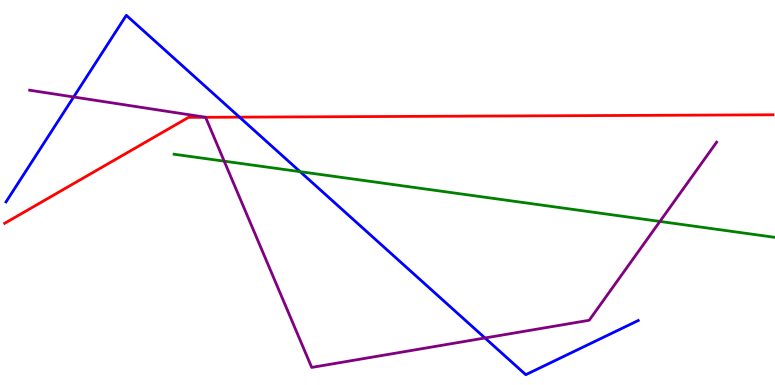[{'lines': ['blue', 'red'], 'intersections': [{'x': 3.09, 'y': 6.96}]}, {'lines': ['green', 'red'], 'intersections': []}, {'lines': ['purple', 'red'], 'intersections': [{'x': 2.65, 'y': 6.95}]}, {'lines': ['blue', 'green'], 'intersections': [{'x': 3.87, 'y': 5.54}]}, {'lines': ['blue', 'purple'], 'intersections': [{'x': 0.951, 'y': 7.48}, {'x': 6.26, 'y': 1.22}]}, {'lines': ['green', 'purple'], 'intersections': [{'x': 2.89, 'y': 5.81}, {'x': 8.52, 'y': 4.25}]}]